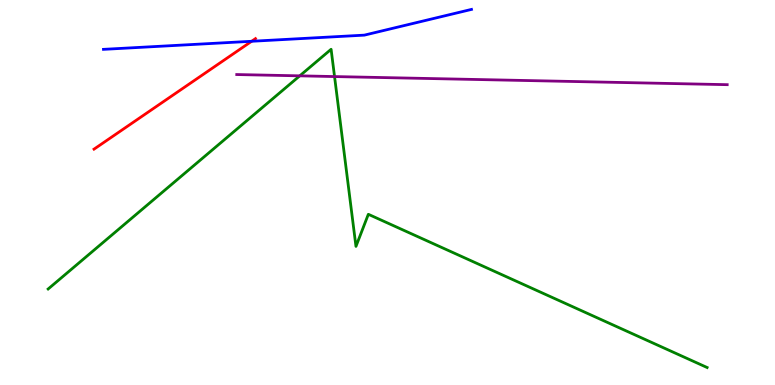[{'lines': ['blue', 'red'], 'intersections': [{'x': 3.25, 'y': 8.93}]}, {'lines': ['green', 'red'], 'intersections': []}, {'lines': ['purple', 'red'], 'intersections': []}, {'lines': ['blue', 'green'], 'intersections': []}, {'lines': ['blue', 'purple'], 'intersections': []}, {'lines': ['green', 'purple'], 'intersections': [{'x': 3.87, 'y': 8.03}, {'x': 4.32, 'y': 8.01}]}]